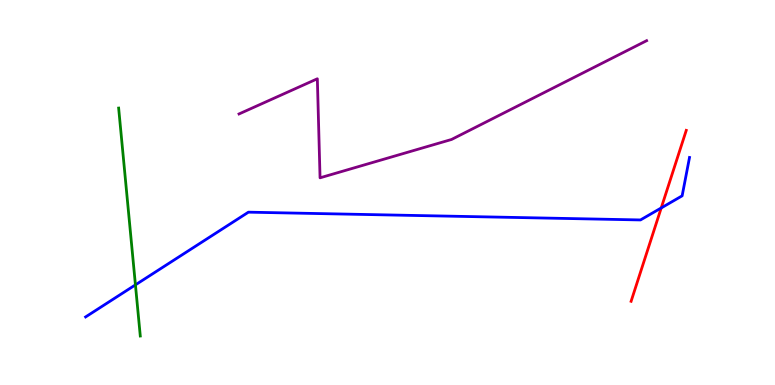[{'lines': ['blue', 'red'], 'intersections': [{'x': 8.53, 'y': 4.6}]}, {'lines': ['green', 'red'], 'intersections': []}, {'lines': ['purple', 'red'], 'intersections': []}, {'lines': ['blue', 'green'], 'intersections': [{'x': 1.75, 'y': 2.6}]}, {'lines': ['blue', 'purple'], 'intersections': []}, {'lines': ['green', 'purple'], 'intersections': []}]